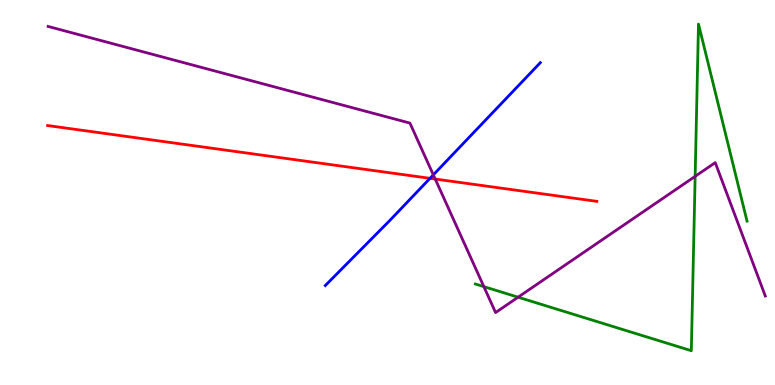[{'lines': ['blue', 'red'], 'intersections': [{'x': 5.55, 'y': 5.37}]}, {'lines': ['green', 'red'], 'intersections': []}, {'lines': ['purple', 'red'], 'intersections': [{'x': 5.62, 'y': 5.35}]}, {'lines': ['blue', 'green'], 'intersections': []}, {'lines': ['blue', 'purple'], 'intersections': [{'x': 5.59, 'y': 5.46}]}, {'lines': ['green', 'purple'], 'intersections': [{'x': 6.24, 'y': 2.56}, {'x': 6.68, 'y': 2.28}, {'x': 8.97, 'y': 5.42}]}]